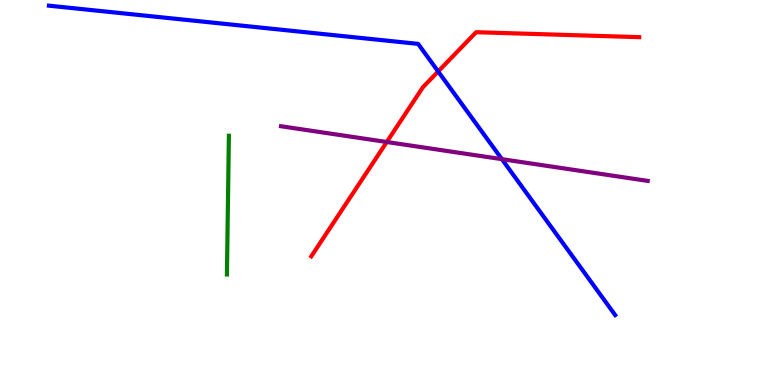[{'lines': ['blue', 'red'], 'intersections': [{'x': 5.65, 'y': 8.14}]}, {'lines': ['green', 'red'], 'intersections': []}, {'lines': ['purple', 'red'], 'intersections': [{'x': 4.99, 'y': 6.31}]}, {'lines': ['blue', 'green'], 'intersections': []}, {'lines': ['blue', 'purple'], 'intersections': [{'x': 6.48, 'y': 5.87}]}, {'lines': ['green', 'purple'], 'intersections': []}]